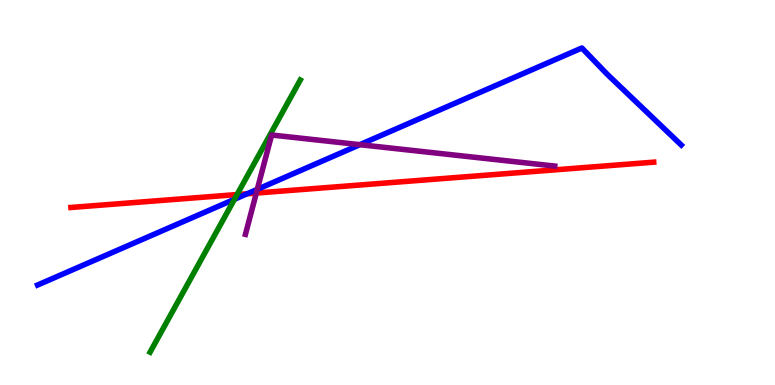[{'lines': ['blue', 'red'], 'intersections': [{'x': 3.19, 'y': 4.97}]}, {'lines': ['green', 'red'], 'intersections': [{'x': 3.06, 'y': 4.95}]}, {'lines': ['purple', 'red'], 'intersections': [{'x': 3.31, 'y': 4.99}]}, {'lines': ['blue', 'green'], 'intersections': [{'x': 3.03, 'y': 4.82}]}, {'lines': ['blue', 'purple'], 'intersections': [{'x': 3.32, 'y': 5.08}, {'x': 4.64, 'y': 6.24}]}, {'lines': ['green', 'purple'], 'intersections': []}]